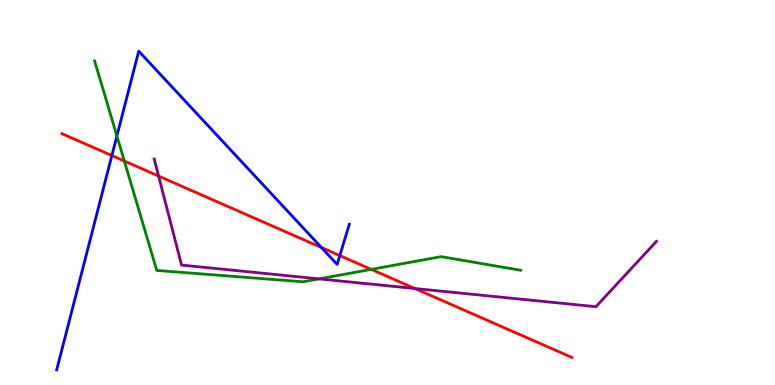[{'lines': ['blue', 'red'], 'intersections': [{'x': 1.44, 'y': 5.96}, {'x': 4.15, 'y': 3.57}, {'x': 4.38, 'y': 3.36}]}, {'lines': ['green', 'red'], 'intersections': [{'x': 1.6, 'y': 5.82}, {'x': 4.79, 'y': 3.0}]}, {'lines': ['purple', 'red'], 'intersections': [{'x': 2.05, 'y': 5.43}, {'x': 5.35, 'y': 2.51}]}, {'lines': ['blue', 'green'], 'intersections': [{'x': 1.51, 'y': 6.47}]}, {'lines': ['blue', 'purple'], 'intersections': []}, {'lines': ['green', 'purple'], 'intersections': [{'x': 4.12, 'y': 2.76}]}]